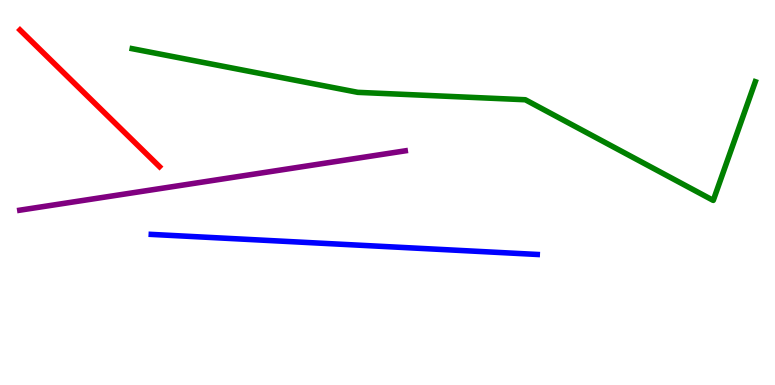[{'lines': ['blue', 'red'], 'intersections': []}, {'lines': ['green', 'red'], 'intersections': []}, {'lines': ['purple', 'red'], 'intersections': []}, {'lines': ['blue', 'green'], 'intersections': []}, {'lines': ['blue', 'purple'], 'intersections': []}, {'lines': ['green', 'purple'], 'intersections': []}]